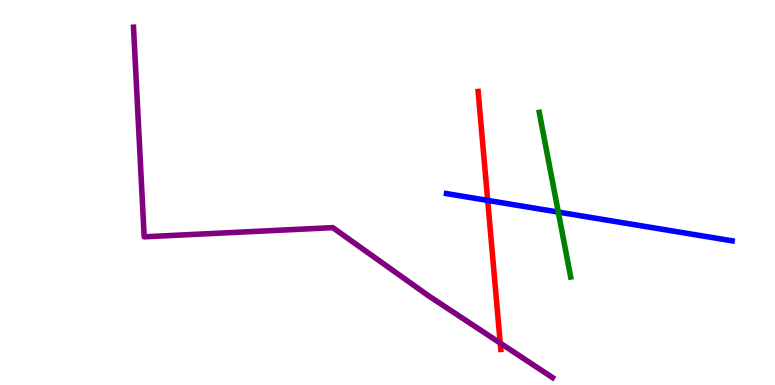[{'lines': ['blue', 'red'], 'intersections': [{'x': 6.29, 'y': 4.79}]}, {'lines': ['green', 'red'], 'intersections': []}, {'lines': ['purple', 'red'], 'intersections': [{'x': 6.45, 'y': 1.09}]}, {'lines': ['blue', 'green'], 'intersections': [{'x': 7.2, 'y': 4.49}]}, {'lines': ['blue', 'purple'], 'intersections': []}, {'lines': ['green', 'purple'], 'intersections': []}]